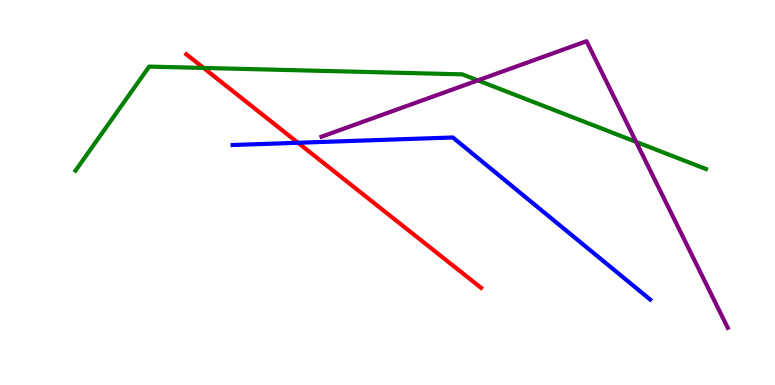[{'lines': ['blue', 'red'], 'intersections': [{'x': 3.85, 'y': 6.29}]}, {'lines': ['green', 'red'], 'intersections': [{'x': 2.63, 'y': 8.24}]}, {'lines': ['purple', 'red'], 'intersections': []}, {'lines': ['blue', 'green'], 'intersections': []}, {'lines': ['blue', 'purple'], 'intersections': []}, {'lines': ['green', 'purple'], 'intersections': [{'x': 6.17, 'y': 7.91}, {'x': 8.21, 'y': 6.31}]}]